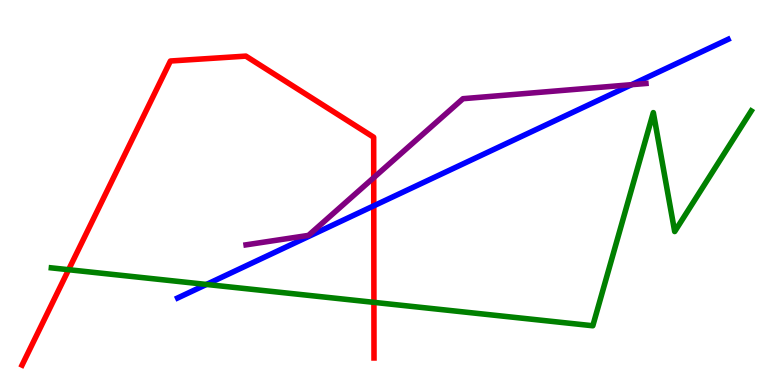[{'lines': ['blue', 'red'], 'intersections': [{'x': 4.82, 'y': 4.65}]}, {'lines': ['green', 'red'], 'intersections': [{'x': 0.885, 'y': 2.99}, {'x': 4.82, 'y': 2.15}]}, {'lines': ['purple', 'red'], 'intersections': [{'x': 4.82, 'y': 5.39}]}, {'lines': ['blue', 'green'], 'intersections': [{'x': 2.66, 'y': 2.61}]}, {'lines': ['blue', 'purple'], 'intersections': [{'x': 8.15, 'y': 7.8}]}, {'lines': ['green', 'purple'], 'intersections': []}]